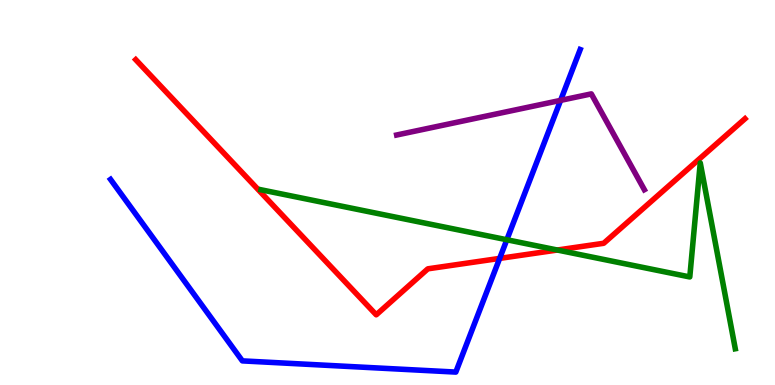[{'lines': ['blue', 'red'], 'intersections': [{'x': 6.45, 'y': 3.29}]}, {'lines': ['green', 'red'], 'intersections': [{'x': 7.19, 'y': 3.51}]}, {'lines': ['purple', 'red'], 'intersections': []}, {'lines': ['blue', 'green'], 'intersections': [{'x': 6.54, 'y': 3.77}]}, {'lines': ['blue', 'purple'], 'intersections': [{'x': 7.23, 'y': 7.39}]}, {'lines': ['green', 'purple'], 'intersections': []}]